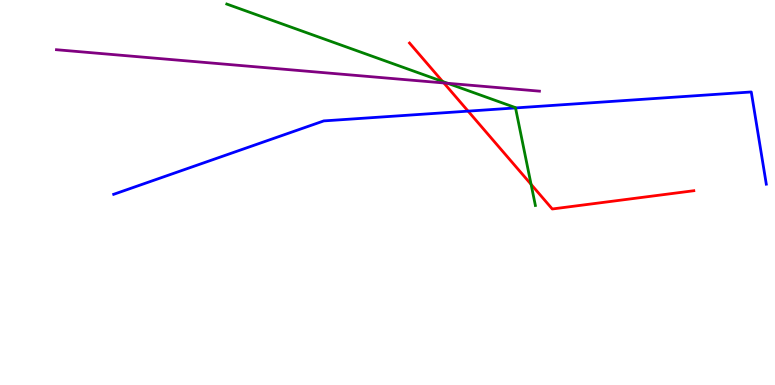[{'lines': ['blue', 'red'], 'intersections': [{'x': 6.04, 'y': 7.11}]}, {'lines': ['green', 'red'], 'intersections': [{'x': 5.71, 'y': 7.88}, {'x': 6.85, 'y': 5.21}]}, {'lines': ['purple', 'red'], 'intersections': [{'x': 5.73, 'y': 7.85}]}, {'lines': ['blue', 'green'], 'intersections': [{'x': 6.65, 'y': 7.2}]}, {'lines': ['blue', 'purple'], 'intersections': []}, {'lines': ['green', 'purple'], 'intersections': [{'x': 5.78, 'y': 7.84}]}]